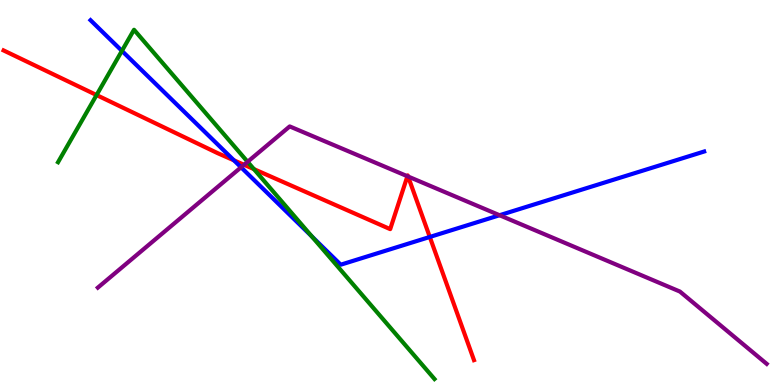[{'lines': ['blue', 'red'], 'intersections': [{'x': 3.02, 'y': 5.84}, {'x': 5.55, 'y': 3.85}]}, {'lines': ['green', 'red'], 'intersections': [{'x': 1.25, 'y': 7.53}, {'x': 3.28, 'y': 5.61}]}, {'lines': ['purple', 'red'], 'intersections': [{'x': 3.15, 'y': 5.72}, {'x': 5.26, 'y': 5.42}, {'x': 5.27, 'y': 5.41}]}, {'lines': ['blue', 'green'], 'intersections': [{'x': 1.57, 'y': 8.68}, {'x': 4.02, 'y': 3.86}]}, {'lines': ['blue', 'purple'], 'intersections': [{'x': 3.11, 'y': 5.65}, {'x': 6.45, 'y': 4.41}]}, {'lines': ['green', 'purple'], 'intersections': [{'x': 3.19, 'y': 5.8}]}]